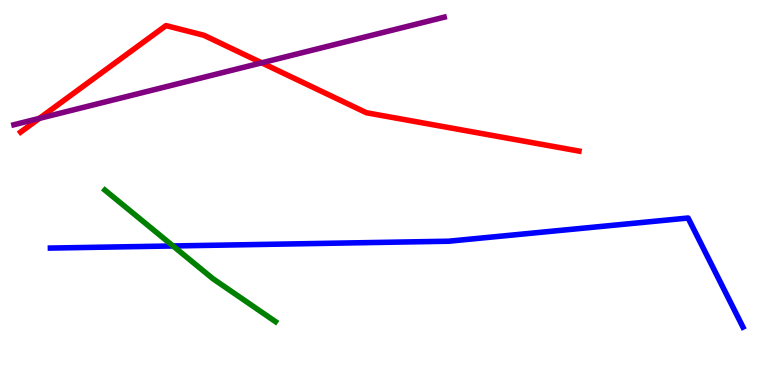[{'lines': ['blue', 'red'], 'intersections': []}, {'lines': ['green', 'red'], 'intersections': []}, {'lines': ['purple', 'red'], 'intersections': [{'x': 0.507, 'y': 6.92}, {'x': 3.38, 'y': 8.37}]}, {'lines': ['blue', 'green'], 'intersections': [{'x': 2.23, 'y': 3.61}]}, {'lines': ['blue', 'purple'], 'intersections': []}, {'lines': ['green', 'purple'], 'intersections': []}]